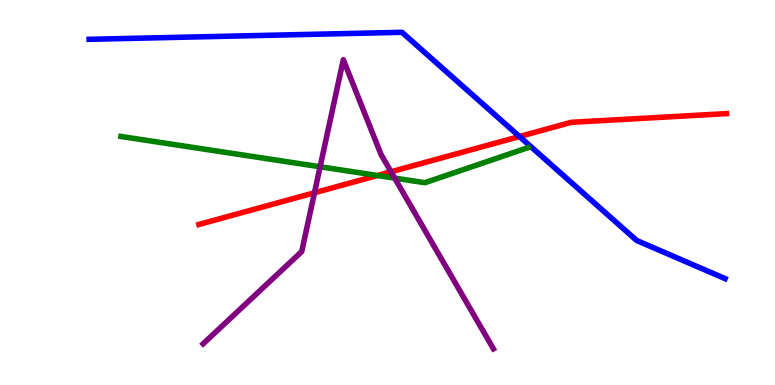[{'lines': ['blue', 'red'], 'intersections': [{'x': 6.7, 'y': 6.45}]}, {'lines': ['green', 'red'], 'intersections': [{'x': 4.87, 'y': 5.44}]}, {'lines': ['purple', 'red'], 'intersections': [{'x': 4.06, 'y': 4.99}, {'x': 5.05, 'y': 5.54}]}, {'lines': ['blue', 'green'], 'intersections': []}, {'lines': ['blue', 'purple'], 'intersections': []}, {'lines': ['green', 'purple'], 'intersections': [{'x': 4.13, 'y': 5.67}, {'x': 5.09, 'y': 5.37}]}]